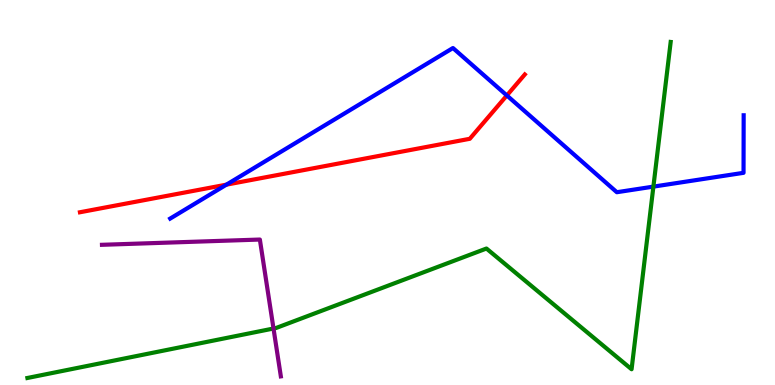[{'lines': ['blue', 'red'], 'intersections': [{'x': 2.92, 'y': 5.2}, {'x': 6.54, 'y': 7.52}]}, {'lines': ['green', 'red'], 'intersections': []}, {'lines': ['purple', 'red'], 'intersections': []}, {'lines': ['blue', 'green'], 'intersections': [{'x': 8.43, 'y': 5.15}]}, {'lines': ['blue', 'purple'], 'intersections': []}, {'lines': ['green', 'purple'], 'intersections': [{'x': 3.53, 'y': 1.47}]}]